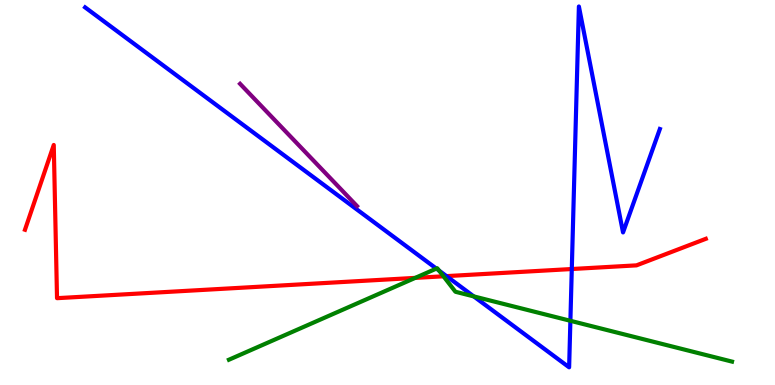[{'lines': ['blue', 'red'], 'intersections': [{'x': 5.76, 'y': 2.83}, {'x': 7.38, 'y': 3.01}]}, {'lines': ['green', 'red'], 'intersections': [{'x': 5.36, 'y': 2.78}, {'x': 5.72, 'y': 2.82}]}, {'lines': ['purple', 'red'], 'intersections': []}, {'lines': ['blue', 'green'], 'intersections': [{'x': 5.63, 'y': 3.02}, {'x': 5.67, 'y': 2.97}, {'x': 6.11, 'y': 2.3}, {'x': 7.36, 'y': 1.67}]}, {'lines': ['blue', 'purple'], 'intersections': []}, {'lines': ['green', 'purple'], 'intersections': []}]